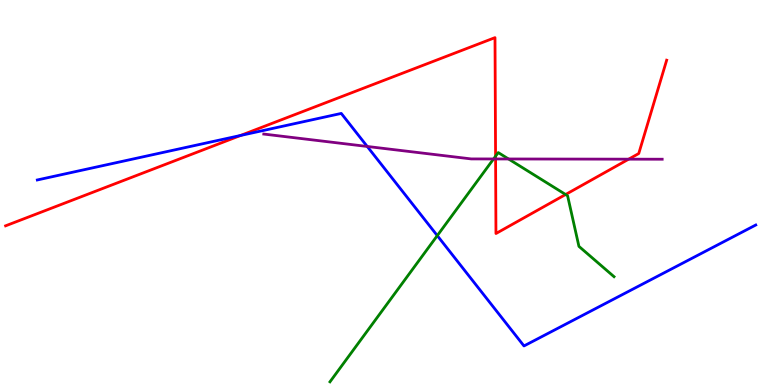[{'lines': ['blue', 'red'], 'intersections': [{'x': 3.1, 'y': 6.48}]}, {'lines': ['green', 'red'], 'intersections': [{'x': 6.39, 'y': 5.94}, {'x': 7.3, 'y': 4.95}]}, {'lines': ['purple', 'red'], 'intersections': [{'x': 6.39, 'y': 5.87}, {'x': 8.11, 'y': 5.87}]}, {'lines': ['blue', 'green'], 'intersections': [{'x': 5.64, 'y': 3.88}]}, {'lines': ['blue', 'purple'], 'intersections': [{'x': 4.74, 'y': 6.2}]}, {'lines': ['green', 'purple'], 'intersections': [{'x': 6.37, 'y': 5.87}, {'x': 6.56, 'y': 5.87}]}]